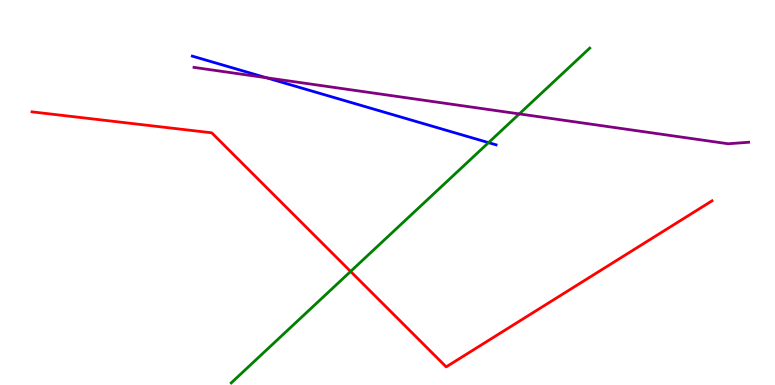[{'lines': ['blue', 'red'], 'intersections': []}, {'lines': ['green', 'red'], 'intersections': [{'x': 4.52, 'y': 2.95}]}, {'lines': ['purple', 'red'], 'intersections': []}, {'lines': ['blue', 'green'], 'intersections': [{'x': 6.3, 'y': 6.3}]}, {'lines': ['blue', 'purple'], 'intersections': [{'x': 3.44, 'y': 7.98}]}, {'lines': ['green', 'purple'], 'intersections': [{'x': 6.7, 'y': 7.04}]}]